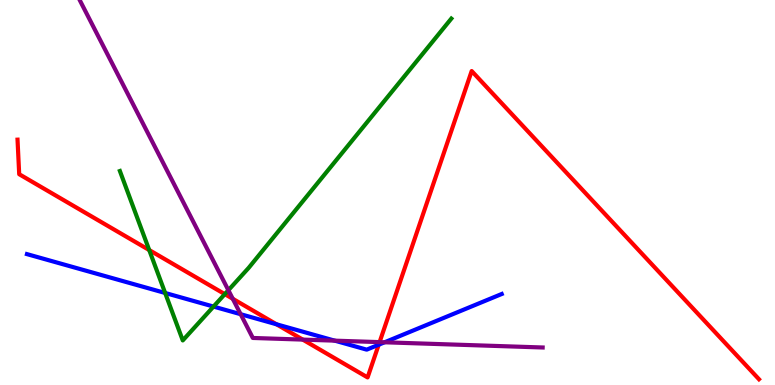[{'lines': ['blue', 'red'], 'intersections': [{'x': 3.57, 'y': 1.58}, {'x': 4.89, 'y': 1.05}]}, {'lines': ['green', 'red'], 'intersections': [{'x': 1.93, 'y': 3.51}, {'x': 2.9, 'y': 2.36}]}, {'lines': ['purple', 'red'], 'intersections': [{'x': 3.0, 'y': 2.24}, {'x': 3.91, 'y': 1.18}, {'x': 4.9, 'y': 1.11}]}, {'lines': ['blue', 'green'], 'intersections': [{'x': 2.13, 'y': 2.39}, {'x': 2.76, 'y': 2.04}]}, {'lines': ['blue', 'purple'], 'intersections': [{'x': 3.11, 'y': 1.84}, {'x': 4.32, 'y': 1.15}, {'x': 4.96, 'y': 1.11}]}, {'lines': ['green', 'purple'], 'intersections': [{'x': 2.95, 'y': 2.46}]}]